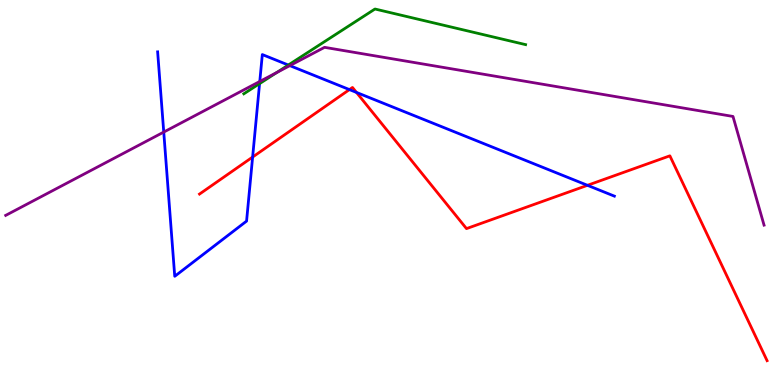[{'lines': ['blue', 'red'], 'intersections': [{'x': 3.26, 'y': 5.92}, {'x': 4.51, 'y': 7.67}, {'x': 4.6, 'y': 7.6}, {'x': 7.58, 'y': 5.19}]}, {'lines': ['green', 'red'], 'intersections': []}, {'lines': ['purple', 'red'], 'intersections': []}, {'lines': ['blue', 'green'], 'intersections': [{'x': 3.35, 'y': 7.83}, {'x': 3.72, 'y': 8.31}]}, {'lines': ['blue', 'purple'], 'intersections': [{'x': 2.11, 'y': 6.57}, {'x': 3.35, 'y': 7.88}, {'x': 3.74, 'y': 8.3}]}, {'lines': ['green', 'purple'], 'intersections': [{'x': 3.57, 'y': 8.12}]}]